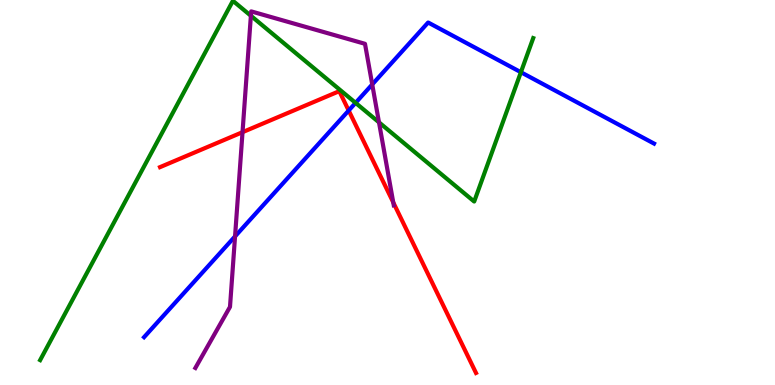[{'lines': ['blue', 'red'], 'intersections': [{'x': 4.5, 'y': 7.13}]}, {'lines': ['green', 'red'], 'intersections': []}, {'lines': ['purple', 'red'], 'intersections': [{'x': 3.13, 'y': 6.57}, {'x': 5.07, 'y': 4.74}]}, {'lines': ['blue', 'green'], 'intersections': [{'x': 4.59, 'y': 7.33}, {'x': 6.72, 'y': 8.12}]}, {'lines': ['blue', 'purple'], 'intersections': [{'x': 3.03, 'y': 3.86}, {'x': 4.8, 'y': 7.81}]}, {'lines': ['green', 'purple'], 'intersections': [{'x': 3.24, 'y': 9.59}, {'x': 4.89, 'y': 6.82}]}]